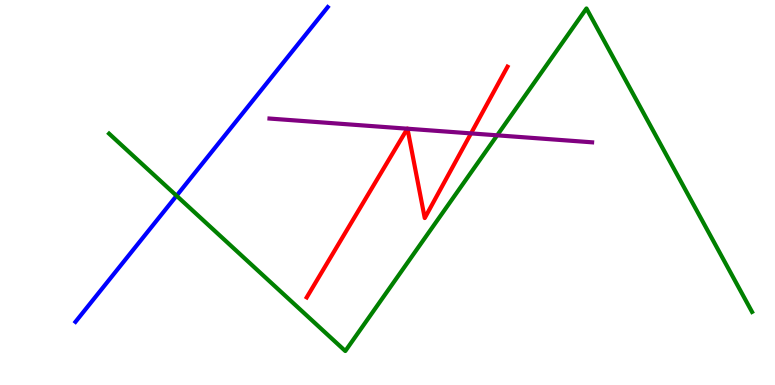[{'lines': ['blue', 'red'], 'intersections': []}, {'lines': ['green', 'red'], 'intersections': []}, {'lines': ['purple', 'red'], 'intersections': [{'x': 5.26, 'y': 6.66}, {'x': 5.26, 'y': 6.66}, {'x': 6.08, 'y': 6.54}]}, {'lines': ['blue', 'green'], 'intersections': [{'x': 2.28, 'y': 4.92}]}, {'lines': ['blue', 'purple'], 'intersections': []}, {'lines': ['green', 'purple'], 'intersections': [{'x': 6.42, 'y': 6.49}]}]